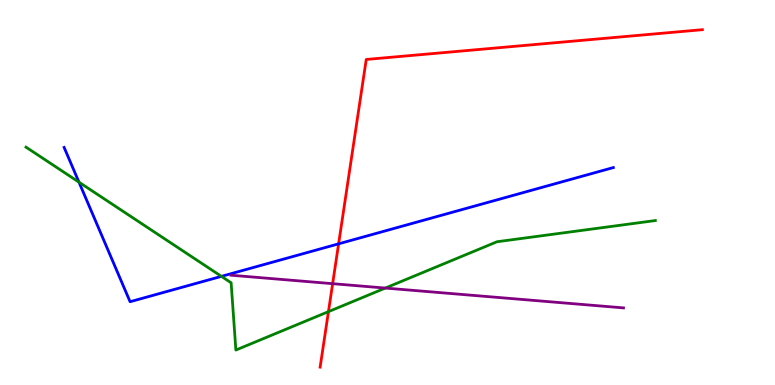[{'lines': ['blue', 'red'], 'intersections': [{'x': 4.37, 'y': 3.67}]}, {'lines': ['green', 'red'], 'intersections': [{'x': 4.24, 'y': 1.91}]}, {'lines': ['purple', 'red'], 'intersections': [{'x': 4.29, 'y': 2.63}]}, {'lines': ['blue', 'green'], 'intersections': [{'x': 1.02, 'y': 5.27}, {'x': 2.86, 'y': 2.82}]}, {'lines': ['blue', 'purple'], 'intersections': []}, {'lines': ['green', 'purple'], 'intersections': [{'x': 4.97, 'y': 2.52}]}]